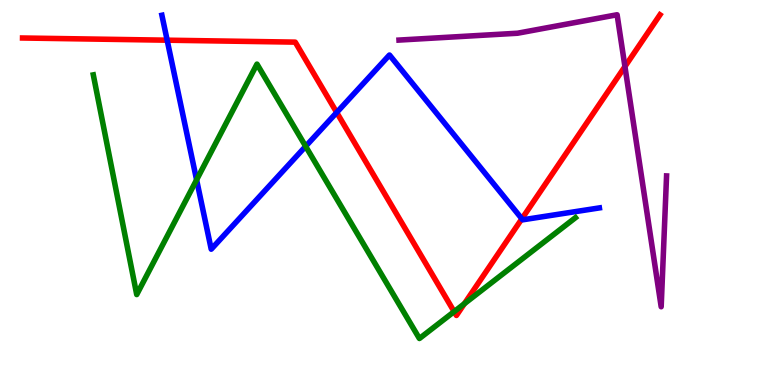[{'lines': ['blue', 'red'], 'intersections': [{'x': 2.16, 'y': 8.96}, {'x': 4.34, 'y': 7.08}, {'x': 6.73, 'y': 4.32}]}, {'lines': ['green', 'red'], 'intersections': [{'x': 5.86, 'y': 1.91}, {'x': 5.99, 'y': 2.11}]}, {'lines': ['purple', 'red'], 'intersections': [{'x': 8.06, 'y': 8.27}]}, {'lines': ['blue', 'green'], 'intersections': [{'x': 2.54, 'y': 5.33}, {'x': 3.94, 'y': 6.2}]}, {'lines': ['blue', 'purple'], 'intersections': []}, {'lines': ['green', 'purple'], 'intersections': []}]